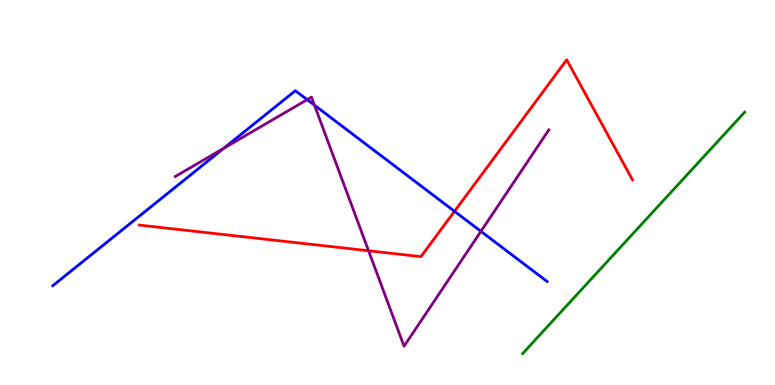[{'lines': ['blue', 'red'], 'intersections': [{'x': 5.86, 'y': 4.51}]}, {'lines': ['green', 'red'], 'intersections': []}, {'lines': ['purple', 'red'], 'intersections': [{'x': 4.76, 'y': 3.49}]}, {'lines': ['blue', 'green'], 'intersections': []}, {'lines': ['blue', 'purple'], 'intersections': [{'x': 2.89, 'y': 6.15}, {'x': 3.96, 'y': 7.41}, {'x': 4.06, 'y': 7.27}, {'x': 6.21, 'y': 3.99}]}, {'lines': ['green', 'purple'], 'intersections': []}]